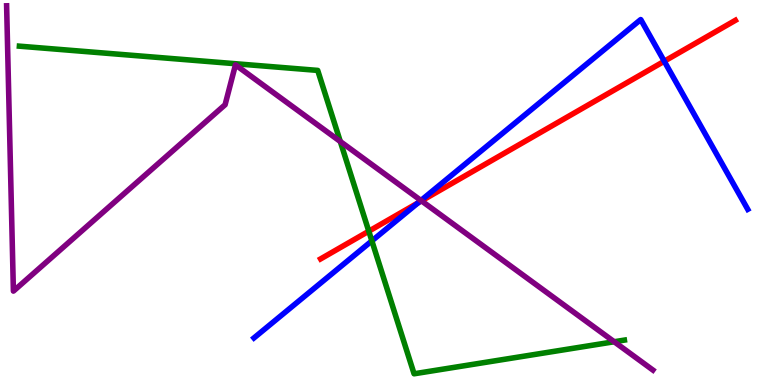[{'lines': ['blue', 'red'], 'intersections': [{'x': 5.39, 'y': 4.73}, {'x': 8.57, 'y': 8.41}]}, {'lines': ['green', 'red'], 'intersections': [{'x': 4.76, 'y': 3.99}]}, {'lines': ['purple', 'red'], 'intersections': [{'x': 5.44, 'y': 4.78}]}, {'lines': ['blue', 'green'], 'intersections': [{'x': 4.8, 'y': 3.74}]}, {'lines': ['blue', 'purple'], 'intersections': [{'x': 5.43, 'y': 4.79}]}, {'lines': ['green', 'purple'], 'intersections': [{'x': 4.39, 'y': 6.32}, {'x': 7.92, 'y': 1.12}]}]